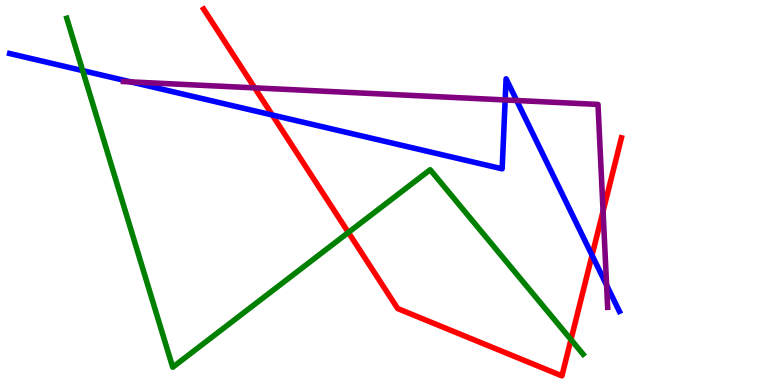[{'lines': ['blue', 'red'], 'intersections': [{'x': 3.51, 'y': 7.01}, {'x': 7.64, 'y': 3.37}]}, {'lines': ['green', 'red'], 'intersections': [{'x': 4.5, 'y': 3.96}, {'x': 7.37, 'y': 1.18}]}, {'lines': ['purple', 'red'], 'intersections': [{'x': 3.29, 'y': 7.72}, {'x': 7.78, 'y': 4.51}]}, {'lines': ['blue', 'green'], 'intersections': [{'x': 1.07, 'y': 8.17}]}, {'lines': ['blue', 'purple'], 'intersections': [{'x': 1.69, 'y': 7.87}, {'x': 6.52, 'y': 7.4}, {'x': 6.67, 'y': 7.39}, {'x': 7.83, 'y': 2.59}]}, {'lines': ['green', 'purple'], 'intersections': []}]